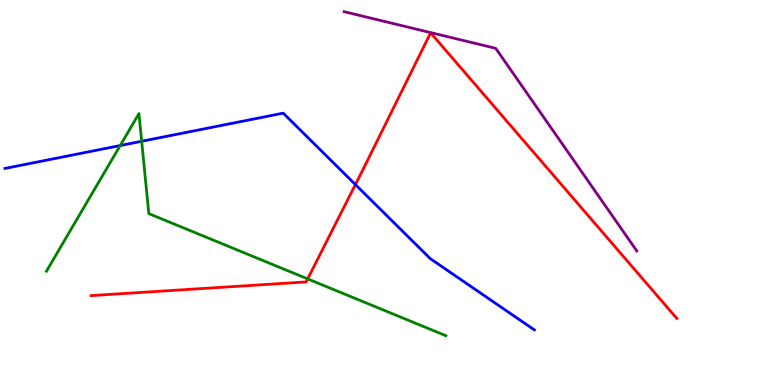[{'lines': ['blue', 'red'], 'intersections': [{'x': 4.59, 'y': 5.21}]}, {'lines': ['green', 'red'], 'intersections': [{'x': 3.97, 'y': 2.76}]}, {'lines': ['purple', 'red'], 'intersections': []}, {'lines': ['blue', 'green'], 'intersections': [{'x': 1.55, 'y': 6.22}, {'x': 1.83, 'y': 6.33}]}, {'lines': ['blue', 'purple'], 'intersections': []}, {'lines': ['green', 'purple'], 'intersections': []}]